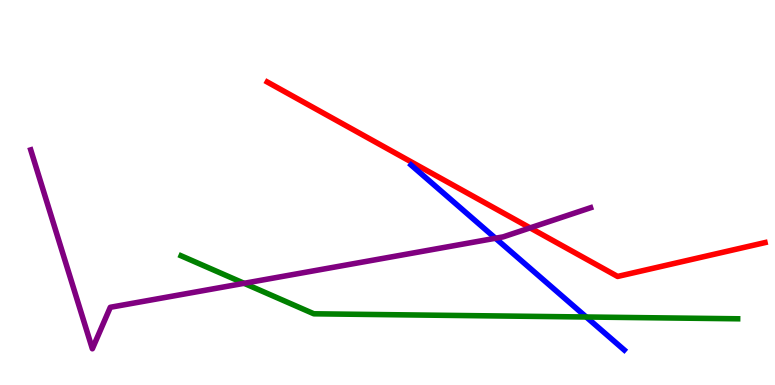[{'lines': ['blue', 'red'], 'intersections': []}, {'lines': ['green', 'red'], 'intersections': []}, {'lines': ['purple', 'red'], 'intersections': [{'x': 6.84, 'y': 4.08}]}, {'lines': ['blue', 'green'], 'intersections': [{'x': 7.56, 'y': 1.77}]}, {'lines': ['blue', 'purple'], 'intersections': [{'x': 6.39, 'y': 3.81}]}, {'lines': ['green', 'purple'], 'intersections': [{'x': 3.15, 'y': 2.64}]}]